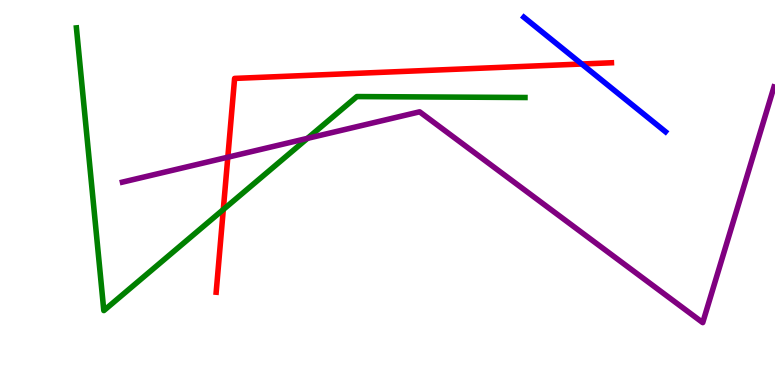[{'lines': ['blue', 'red'], 'intersections': [{'x': 7.51, 'y': 8.34}]}, {'lines': ['green', 'red'], 'intersections': [{'x': 2.88, 'y': 4.56}]}, {'lines': ['purple', 'red'], 'intersections': [{'x': 2.94, 'y': 5.92}]}, {'lines': ['blue', 'green'], 'intersections': []}, {'lines': ['blue', 'purple'], 'intersections': []}, {'lines': ['green', 'purple'], 'intersections': [{'x': 3.97, 'y': 6.41}]}]